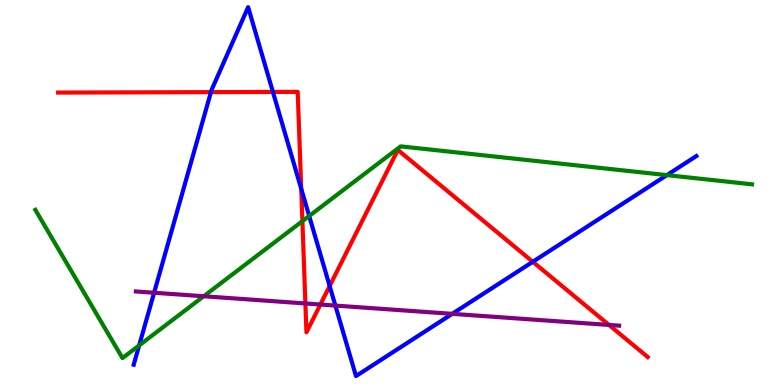[{'lines': ['blue', 'red'], 'intersections': [{'x': 2.72, 'y': 7.61}, {'x': 3.52, 'y': 7.61}, {'x': 3.89, 'y': 5.1}, {'x': 4.25, 'y': 2.57}, {'x': 6.87, 'y': 3.2}]}, {'lines': ['green', 'red'], 'intersections': [{'x': 3.9, 'y': 4.26}]}, {'lines': ['purple', 'red'], 'intersections': [{'x': 3.94, 'y': 2.12}, {'x': 4.13, 'y': 2.09}, {'x': 7.86, 'y': 1.56}]}, {'lines': ['blue', 'green'], 'intersections': [{'x': 1.8, 'y': 1.03}, {'x': 3.99, 'y': 4.39}, {'x': 8.6, 'y': 5.45}]}, {'lines': ['blue', 'purple'], 'intersections': [{'x': 1.99, 'y': 2.4}, {'x': 4.33, 'y': 2.06}, {'x': 5.84, 'y': 1.85}]}, {'lines': ['green', 'purple'], 'intersections': [{'x': 2.63, 'y': 2.3}]}]